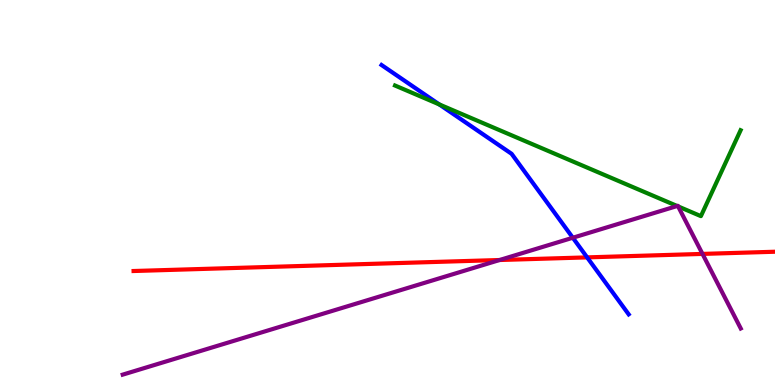[{'lines': ['blue', 'red'], 'intersections': [{'x': 7.58, 'y': 3.31}]}, {'lines': ['green', 'red'], 'intersections': []}, {'lines': ['purple', 'red'], 'intersections': [{'x': 6.45, 'y': 3.25}, {'x': 9.06, 'y': 3.4}]}, {'lines': ['blue', 'green'], 'intersections': [{'x': 5.67, 'y': 7.29}]}, {'lines': ['blue', 'purple'], 'intersections': [{'x': 7.39, 'y': 3.82}]}, {'lines': ['green', 'purple'], 'intersections': [{'x': 8.74, 'y': 4.65}, {'x': 8.75, 'y': 4.64}]}]